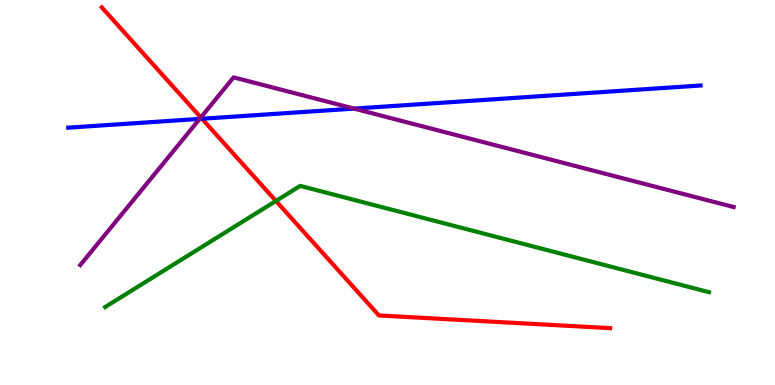[{'lines': ['blue', 'red'], 'intersections': [{'x': 2.61, 'y': 6.92}]}, {'lines': ['green', 'red'], 'intersections': [{'x': 3.56, 'y': 4.78}]}, {'lines': ['purple', 'red'], 'intersections': [{'x': 2.59, 'y': 6.95}]}, {'lines': ['blue', 'green'], 'intersections': []}, {'lines': ['blue', 'purple'], 'intersections': [{'x': 2.58, 'y': 6.91}, {'x': 4.57, 'y': 7.18}]}, {'lines': ['green', 'purple'], 'intersections': []}]